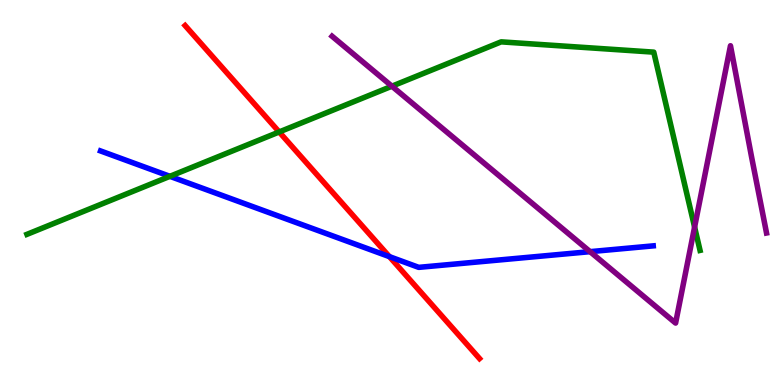[{'lines': ['blue', 'red'], 'intersections': [{'x': 5.02, 'y': 3.33}]}, {'lines': ['green', 'red'], 'intersections': [{'x': 3.6, 'y': 6.57}]}, {'lines': ['purple', 'red'], 'intersections': []}, {'lines': ['blue', 'green'], 'intersections': [{'x': 2.19, 'y': 5.42}]}, {'lines': ['blue', 'purple'], 'intersections': [{'x': 7.61, 'y': 3.46}]}, {'lines': ['green', 'purple'], 'intersections': [{'x': 5.06, 'y': 7.76}, {'x': 8.96, 'y': 4.1}]}]